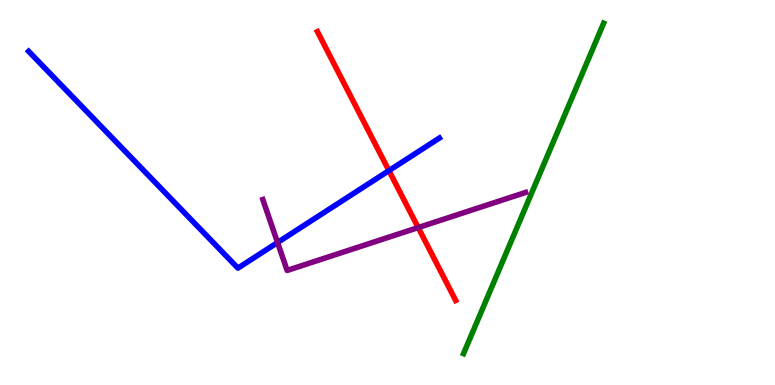[{'lines': ['blue', 'red'], 'intersections': [{'x': 5.02, 'y': 5.57}]}, {'lines': ['green', 'red'], 'intersections': []}, {'lines': ['purple', 'red'], 'intersections': [{'x': 5.4, 'y': 4.09}]}, {'lines': ['blue', 'green'], 'intersections': []}, {'lines': ['blue', 'purple'], 'intersections': [{'x': 3.58, 'y': 3.7}]}, {'lines': ['green', 'purple'], 'intersections': []}]